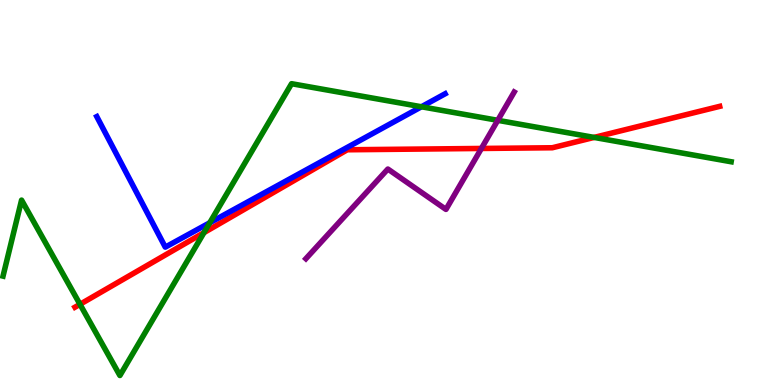[{'lines': ['blue', 'red'], 'intersections': []}, {'lines': ['green', 'red'], 'intersections': [{'x': 1.03, 'y': 2.1}, {'x': 2.63, 'y': 3.96}, {'x': 7.67, 'y': 6.43}]}, {'lines': ['purple', 'red'], 'intersections': [{'x': 6.21, 'y': 6.14}]}, {'lines': ['blue', 'green'], 'intersections': [{'x': 2.71, 'y': 4.21}, {'x': 5.44, 'y': 7.23}]}, {'lines': ['blue', 'purple'], 'intersections': []}, {'lines': ['green', 'purple'], 'intersections': [{'x': 6.42, 'y': 6.87}]}]